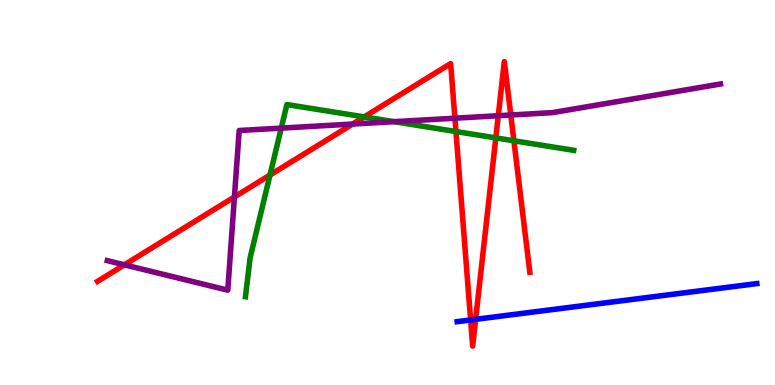[{'lines': ['blue', 'red'], 'intersections': [{'x': 6.07, 'y': 1.69}, {'x': 6.14, 'y': 1.71}]}, {'lines': ['green', 'red'], 'intersections': [{'x': 3.48, 'y': 5.45}, {'x': 4.7, 'y': 6.96}, {'x': 5.88, 'y': 6.58}, {'x': 6.4, 'y': 6.42}, {'x': 6.63, 'y': 6.34}]}, {'lines': ['purple', 'red'], 'intersections': [{'x': 1.6, 'y': 3.12}, {'x': 3.02, 'y': 4.88}, {'x': 4.55, 'y': 6.78}, {'x': 5.87, 'y': 6.93}, {'x': 6.43, 'y': 6.99}, {'x': 6.59, 'y': 7.01}]}, {'lines': ['blue', 'green'], 'intersections': []}, {'lines': ['blue', 'purple'], 'intersections': []}, {'lines': ['green', 'purple'], 'intersections': [{'x': 3.63, 'y': 6.67}, {'x': 5.09, 'y': 6.84}]}]